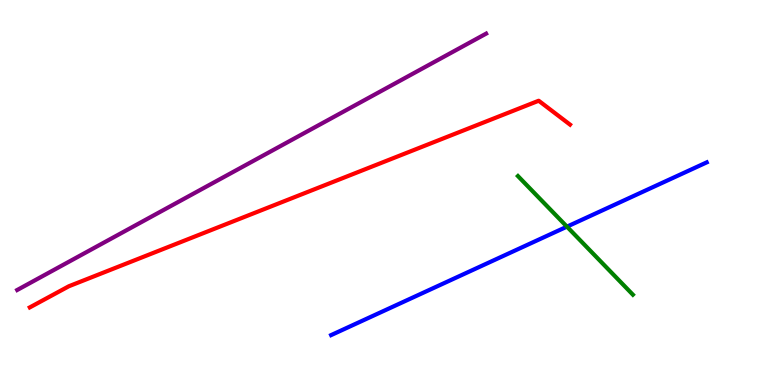[{'lines': ['blue', 'red'], 'intersections': []}, {'lines': ['green', 'red'], 'intersections': []}, {'lines': ['purple', 'red'], 'intersections': []}, {'lines': ['blue', 'green'], 'intersections': [{'x': 7.32, 'y': 4.11}]}, {'lines': ['blue', 'purple'], 'intersections': []}, {'lines': ['green', 'purple'], 'intersections': []}]